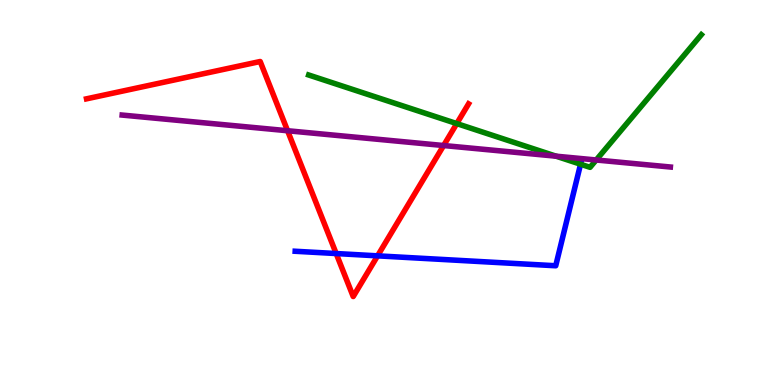[{'lines': ['blue', 'red'], 'intersections': [{'x': 4.34, 'y': 3.41}, {'x': 4.87, 'y': 3.35}]}, {'lines': ['green', 'red'], 'intersections': [{'x': 5.89, 'y': 6.79}]}, {'lines': ['purple', 'red'], 'intersections': [{'x': 3.71, 'y': 6.6}, {'x': 5.72, 'y': 6.22}]}, {'lines': ['blue', 'green'], 'intersections': [{'x': 7.49, 'y': 5.73}]}, {'lines': ['blue', 'purple'], 'intersections': []}, {'lines': ['green', 'purple'], 'intersections': [{'x': 7.18, 'y': 5.94}, {'x': 7.69, 'y': 5.84}]}]